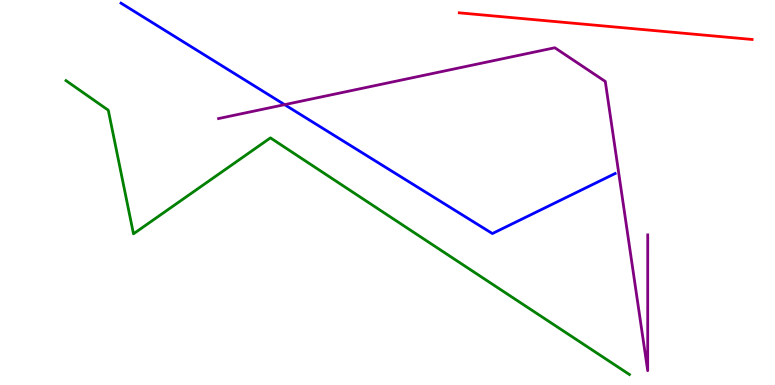[{'lines': ['blue', 'red'], 'intersections': []}, {'lines': ['green', 'red'], 'intersections': []}, {'lines': ['purple', 'red'], 'intersections': []}, {'lines': ['blue', 'green'], 'intersections': []}, {'lines': ['blue', 'purple'], 'intersections': [{'x': 3.67, 'y': 7.28}]}, {'lines': ['green', 'purple'], 'intersections': []}]